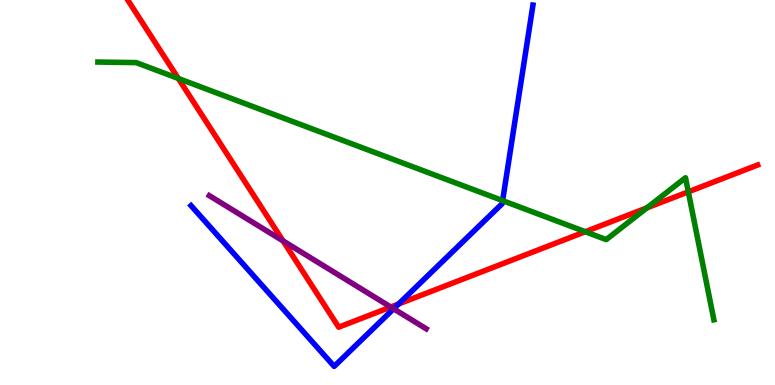[{'lines': ['blue', 'red'], 'intersections': [{'x': 5.14, 'y': 2.1}]}, {'lines': ['green', 'red'], 'intersections': [{'x': 2.3, 'y': 7.96}, {'x': 7.55, 'y': 3.98}, {'x': 8.35, 'y': 4.6}, {'x': 8.88, 'y': 5.02}]}, {'lines': ['purple', 'red'], 'intersections': [{'x': 3.65, 'y': 3.74}, {'x': 5.04, 'y': 2.03}]}, {'lines': ['blue', 'green'], 'intersections': [{'x': 6.49, 'y': 4.79}]}, {'lines': ['blue', 'purple'], 'intersections': [{'x': 5.08, 'y': 1.98}]}, {'lines': ['green', 'purple'], 'intersections': []}]